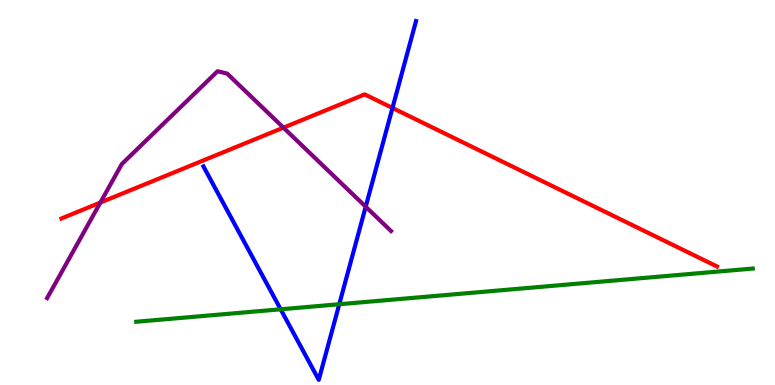[{'lines': ['blue', 'red'], 'intersections': [{'x': 5.06, 'y': 7.2}]}, {'lines': ['green', 'red'], 'intersections': []}, {'lines': ['purple', 'red'], 'intersections': [{'x': 1.3, 'y': 4.74}, {'x': 3.66, 'y': 6.68}]}, {'lines': ['blue', 'green'], 'intersections': [{'x': 3.62, 'y': 1.97}, {'x': 4.38, 'y': 2.1}]}, {'lines': ['blue', 'purple'], 'intersections': [{'x': 4.72, 'y': 4.63}]}, {'lines': ['green', 'purple'], 'intersections': []}]